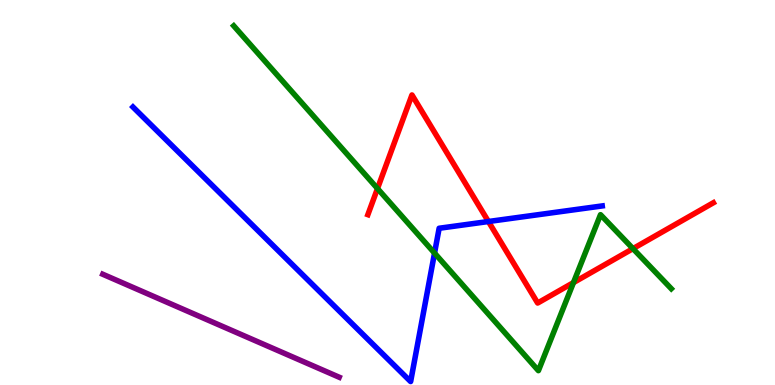[{'lines': ['blue', 'red'], 'intersections': [{'x': 6.3, 'y': 4.25}]}, {'lines': ['green', 'red'], 'intersections': [{'x': 4.87, 'y': 5.1}, {'x': 7.4, 'y': 2.66}, {'x': 8.17, 'y': 3.54}]}, {'lines': ['purple', 'red'], 'intersections': []}, {'lines': ['blue', 'green'], 'intersections': [{'x': 5.61, 'y': 3.43}]}, {'lines': ['blue', 'purple'], 'intersections': []}, {'lines': ['green', 'purple'], 'intersections': []}]